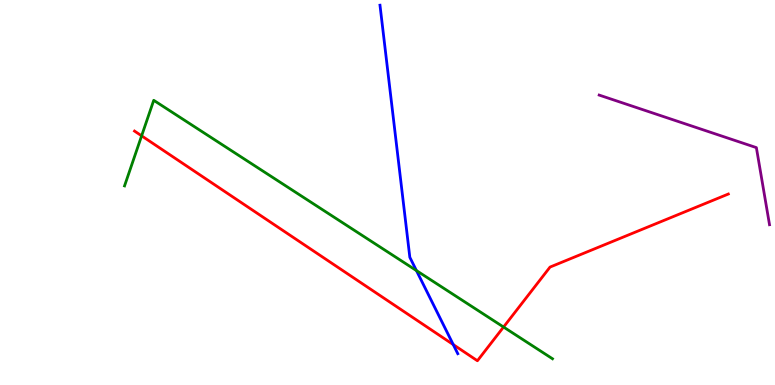[{'lines': ['blue', 'red'], 'intersections': [{'x': 5.85, 'y': 1.05}]}, {'lines': ['green', 'red'], 'intersections': [{'x': 1.83, 'y': 6.47}, {'x': 6.5, 'y': 1.51}]}, {'lines': ['purple', 'red'], 'intersections': []}, {'lines': ['blue', 'green'], 'intersections': [{'x': 5.37, 'y': 2.97}]}, {'lines': ['blue', 'purple'], 'intersections': []}, {'lines': ['green', 'purple'], 'intersections': []}]